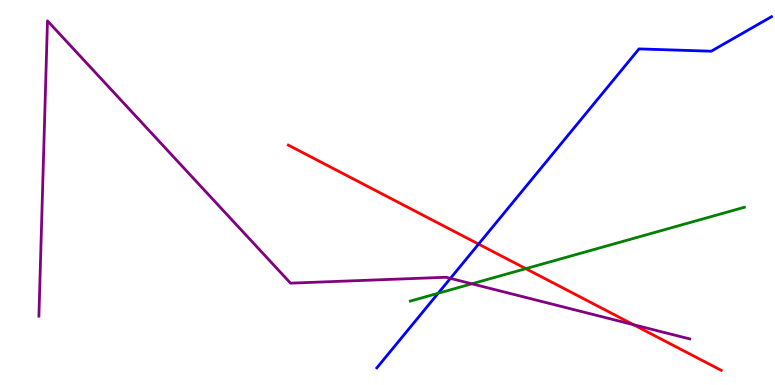[{'lines': ['blue', 'red'], 'intersections': [{'x': 6.18, 'y': 3.66}]}, {'lines': ['green', 'red'], 'intersections': [{'x': 6.78, 'y': 3.02}]}, {'lines': ['purple', 'red'], 'intersections': [{'x': 8.17, 'y': 1.57}]}, {'lines': ['blue', 'green'], 'intersections': [{'x': 5.65, 'y': 2.38}]}, {'lines': ['blue', 'purple'], 'intersections': [{'x': 5.81, 'y': 2.77}]}, {'lines': ['green', 'purple'], 'intersections': [{'x': 6.09, 'y': 2.63}]}]